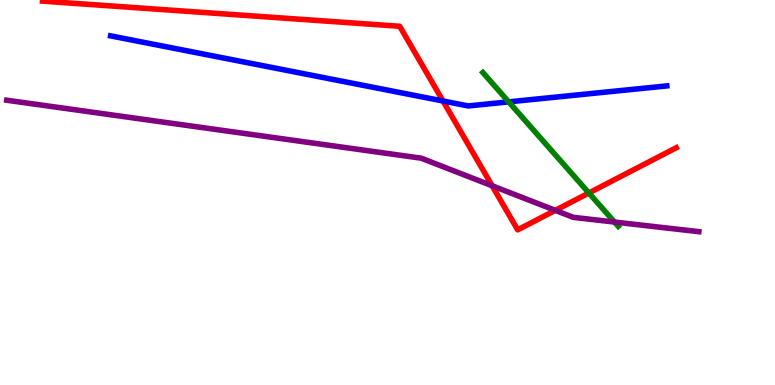[{'lines': ['blue', 'red'], 'intersections': [{'x': 5.72, 'y': 7.38}]}, {'lines': ['green', 'red'], 'intersections': [{'x': 7.6, 'y': 4.99}]}, {'lines': ['purple', 'red'], 'intersections': [{'x': 6.35, 'y': 5.17}, {'x': 7.17, 'y': 4.54}]}, {'lines': ['blue', 'green'], 'intersections': [{'x': 6.56, 'y': 7.35}]}, {'lines': ['blue', 'purple'], 'intersections': []}, {'lines': ['green', 'purple'], 'intersections': [{'x': 7.93, 'y': 4.23}]}]